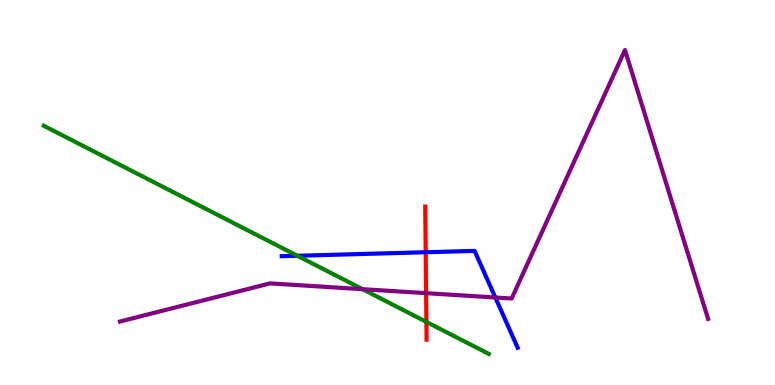[{'lines': ['blue', 'red'], 'intersections': [{'x': 5.49, 'y': 3.45}]}, {'lines': ['green', 'red'], 'intersections': [{'x': 5.5, 'y': 1.64}]}, {'lines': ['purple', 'red'], 'intersections': [{'x': 5.5, 'y': 2.39}]}, {'lines': ['blue', 'green'], 'intersections': [{'x': 3.84, 'y': 3.36}]}, {'lines': ['blue', 'purple'], 'intersections': [{'x': 6.39, 'y': 2.27}]}, {'lines': ['green', 'purple'], 'intersections': [{'x': 4.68, 'y': 2.49}]}]